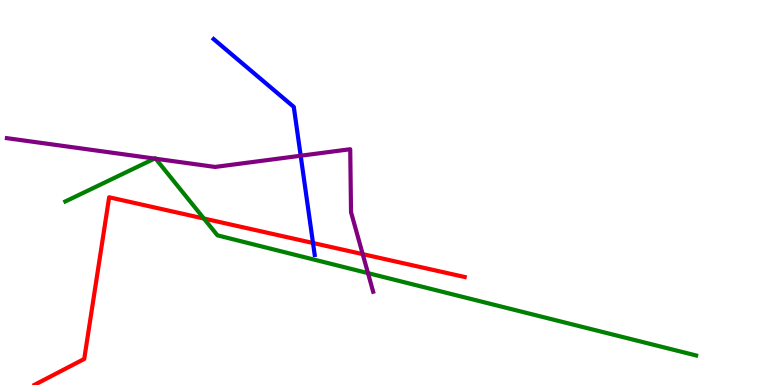[{'lines': ['blue', 'red'], 'intersections': [{'x': 4.04, 'y': 3.69}]}, {'lines': ['green', 'red'], 'intersections': [{'x': 2.63, 'y': 4.32}]}, {'lines': ['purple', 'red'], 'intersections': [{'x': 4.68, 'y': 3.4}]}, {'lines': ['blue', 'green'], 'intersections': []}, {'lines': ['blue', 'purple'], 'intersections': [{'x': 3.88, 'y': 5.96}]}, {'lines': ['green', 'purple'], 'intersections': [{'x': 1.99, 'y': 5.88}, {'x': 2.01, 'y': 5.88}, {'x': 4.75, 'y': 2.91}]}]